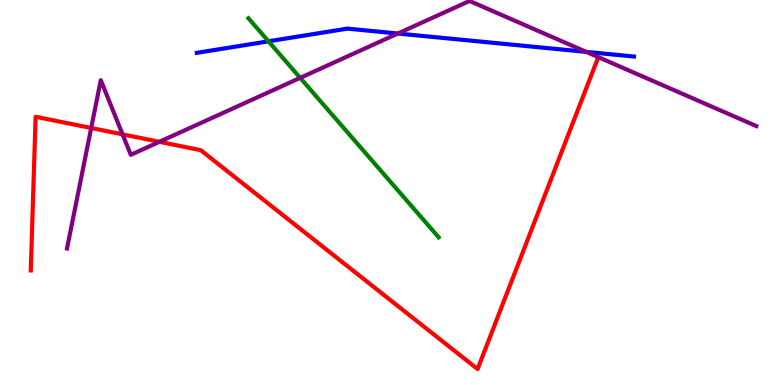[{'lines': ['blue', 'red'], 'intersections': []}, {'lines': ['green', 'red'], 'intersections': []}, {'lines': ['purple', 'red'], 'intersections': [{'x': 1.18, 'y': 6.68}, {'x': 1.58, 'y': 6.51}, {'x': 2.06, 'y': 6.32}]}, {'lines': ['blue', 'green'], 'intersections': [{'x': 3.46, 'y': 8.93}]}, {'lines': ['blue', 'purple'], 'intersections': [{'x': 5.13, 'y': 9.13}, {'x': 7.56, 'y': 8.65}]}, {'lines': ['green', 'purple'], 'intersections': [{'x': 3.87, 'y': 7.98}]}]